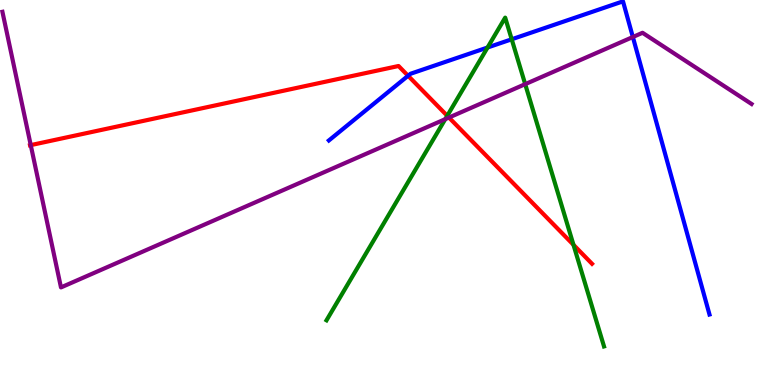[{'lines': ['blue', 'red'], 'intersections': [{'x': 5.27, 'y': 8.03}]}, {'lines': ['green', 'red'], 'intersections': [{'x': 5.77, 'y': 6.99}, {'x': 7.4, 'y': 3.64}]}, {'lines': ['purple', 'red'], 'intersections': [{'x': 0.397, 'y': 6.23}, {'x': 5.79, 'y': 6.95}]}, {'lines': ['blue', 'green'], 'intersections': [{'x': 6.29, 'y': 8.77}, {'x': 6.6, 'y': 8.98}]}, {'lines': ['blue', 'purple'], 'intersections': [{'x': 8.17, 'y': 9.04}]}, {'lines': ['green', 'purple'], 'intersections': [{'x': 5.75, 'y': 6.91}, {'x': 6.78, 'y': 7.81}]}]